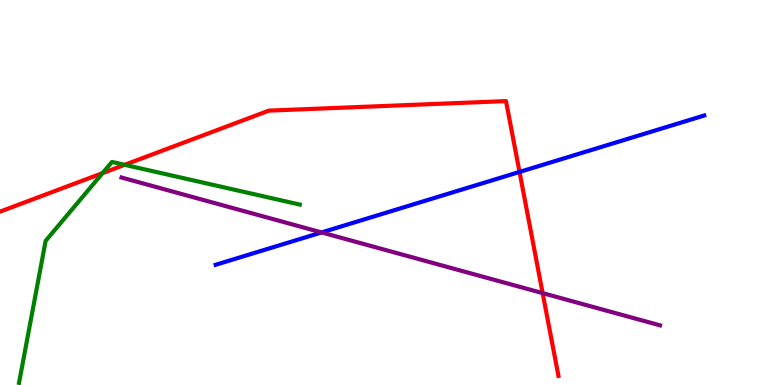[{'lines': ['blue', 'red'], 'intersections': [{'x': 6.7, 'y': 5.53}]}, {'lines': ['green', 'red'], 'intersections': [{'x': 1.32, 'y': 5.5}, {'x': 1.61, 'y': 5.72}]}, {'lines': ['purple', 'red'], 'intersections': [{'x': 7.0, 'y': 2.39}]}, {'lines': ['blue', 'green'], 'intersections': []}, {'lines': ['blue', 'purple'], 'intersections': [{'x': 4.15, 'y': 3.96}]}, {'lines': ['green', 'purple'], 'intersections': []}]